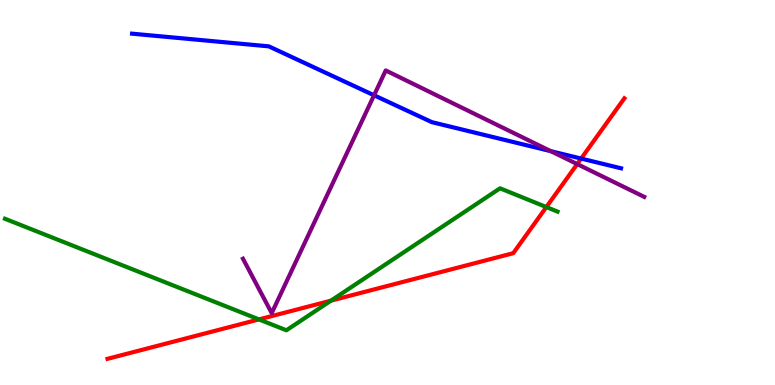[{'lines': ['blue', 'red'], 'intersections': [{'x': 7.5, 'y': 5.88}]}, {'lines': ['green', 'red'], 'intersections': [{'x': 3.34, 'y': 1.7}, {'x': 4.27, 'y': 2.19}, {'x': 7.05, 'y': 4.62}]}, {'lines': ['purple', 'red'], 'intersections': [{'x': 7.45, 'y': 5.74}]}, {'lines': ['blue', 'green'], 'intersections': []}, {'lines': ['blue', 'purple'], 'intersections': [{'x': 4.83, 'y': 7.53}, {'x': 7.11, 'y': 6.07}]}, {'lines': ['green', 'purple'], 'intersections': []}]